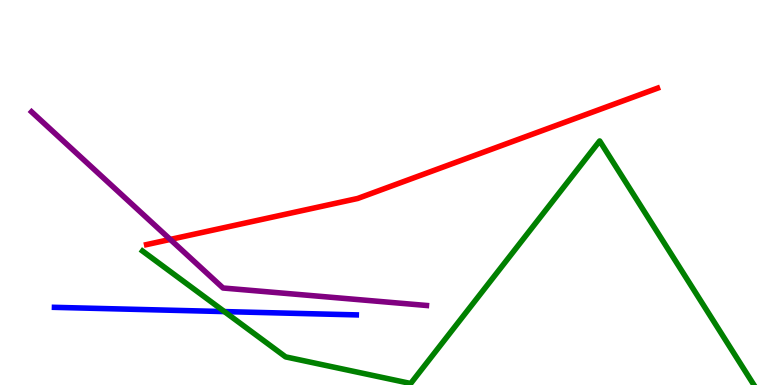[{'lines': ['blue', 'red'], 'intersections': []}, {'lines': ['green', 'red'], 'intersections': []}, {'lines': ['purple', 'red'], 'intersections': [{'x': 2.2, 'y': 3.78}]}, {'lines': ['blue', 'green'], 'intersections': [{'x': 2.9, 'y': 1.91}]}, {'lines': ['blue', 'purple'], 'intersections': []}, {'lines': ['green', 'purple'], 'intersections': []}]